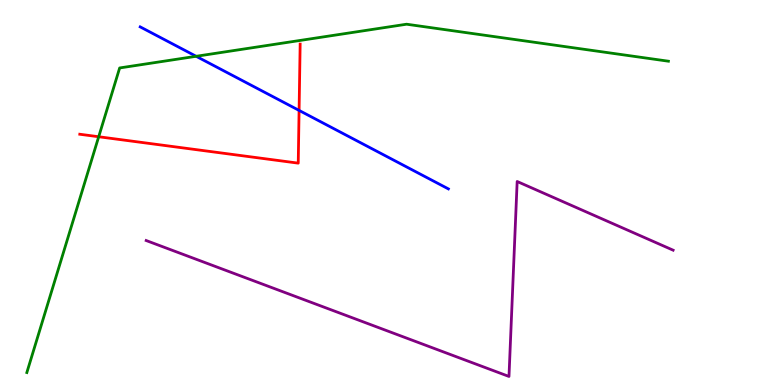[{'lines': ['blue', 'red'], 'intersections': [{'x': 3.86, 'y': 7.13}]}, {'lines': ['green', 'red'], 'intersections': [{'x': 1.27, 'y': 6.45}]}, {'lines': ['purple', 'red'], 'intersections': []}, {'lines': ['blue', 'green'], 'intersections': [{'x': 2.53, 'y': 8.54}]}, {'lines': ['blue', 'purple'], 'intersections': []}, {'lines': ['green', 'purple'], 'intersections': []}]